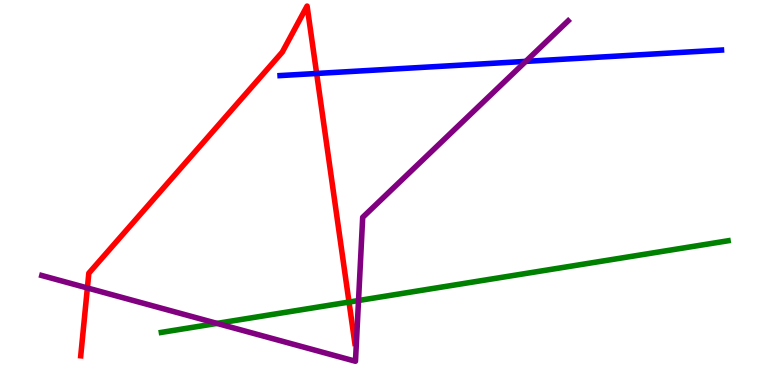[{'lines': ['blue', 'red'], 'intersections': [{'x': 4.09, 'y': 8.09}]}, {'lines': ['green', 'red'], 'intersections': [{'x': 4.5, 'y': 2.15}]}, {'lines': ['purple', 'red'], 'intersections': [{'x': 1.13, 'y': 2.52}]}, {'lines': ['blue', 'green'], 'intersections': []}, {'lines': ['blue', 'purple'], 'intersections': [{'x': 6.78, 'y': 8.41}]}, {'lines': ['green', 'purple'], 'intersections': [{'x': 2.8, 'y': 1.6}, {'x': 4.63, 'y': 2.19}]}]